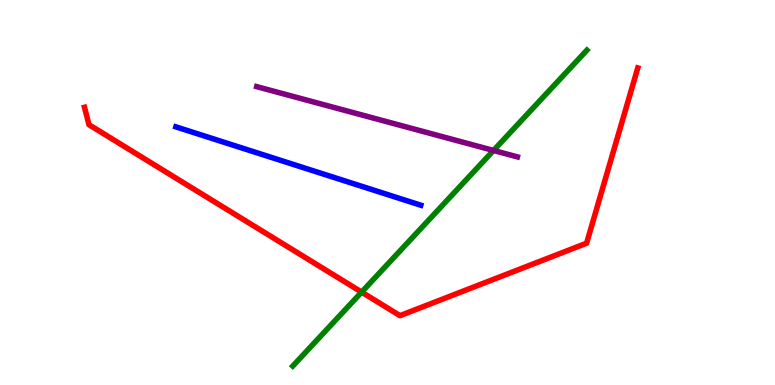[{'lines': ['blue', 'red'], 'intersections': []}, {'lines': ['green', 'red'], 'intersections': [{'x': 4.67, 'y': 2.41}]}, {'lines': ['purple', 'red'], 'intersections': []}, {'lines': ['blue', 'green'], 'intersections': []}, {'lines': ['blue', 'purple'], 'intersections': []}, {'lines': ['green', 'purple'], 'intersections': [{'x': 6.37, 'y': 6.09}]}]